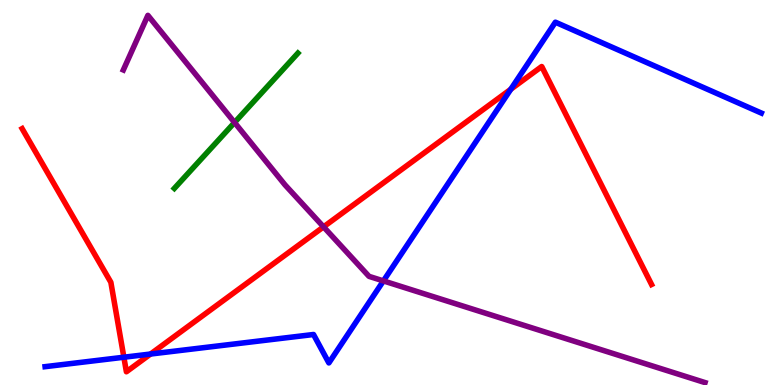[{'lines': ['blue', 'red'], 'intersections': [{'x': 1.6, 'y': 0.721}, {'x': 1.94, 'y': 0.804}, {'x': 6.59, 'y': 7.68}]}, {'lines': ['green', 'red'], 'intersections': []}, {'lines': ['purple', 'red'], 'intersections': [{'x': 4.17, 'y': 4.11}]}, {'lines': ['blue', 'green'], 'intersections': []}, {'lines': ['blue', 'purple'], 'intersections': [{'x': 4.95, 'y': 2.7}]}, {'lines': ['green', 'purple'], 'intersections': [{'x': 3.03, 'y': 6.82}]}]